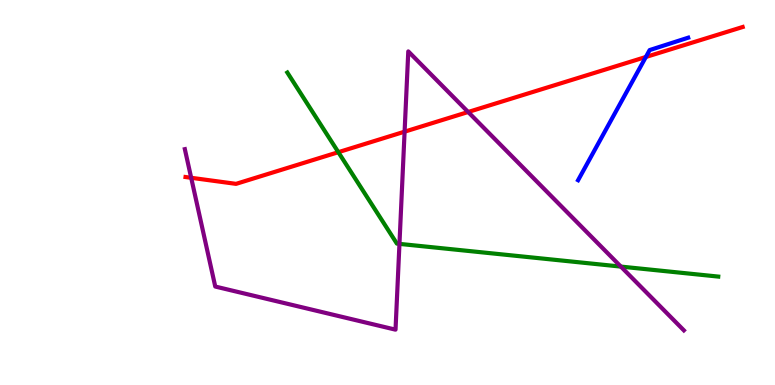[{'lines': ['blue', 'red'], 'intersections': [{'x': 8.33, 'y': 8.52}]}, {'lines': ['green', 'red'], 'intersections': [{'x': 4.37, 'y': 6.05}]}, {'lines': ['purple', 'red'], 'intersections': [{'x': 2.47, 'y': 5.38}, {'x': 5.22, 'y': 6.58}, {'x': 6.04, 'y': 7.09}]}, {'lines': ['blue', 'green'], 'intersections': []}, {'lines': ['blue', 'purple'], 'intersections': []}, {'lines': ['green', 'purple'], 'intersections': [{'x': 5.15, 'y': 3.67}, {'x': 8.01, 'y': 3.08}]}]